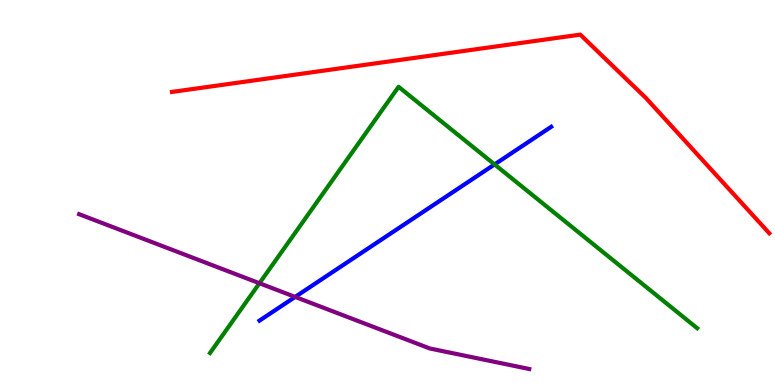[{'lines': ['blue', 'red'], 'intersections': []}, {'lines': ['green', 'red'], 'intersections': []}, {'lines': ['purple', 'red'], 'intersections': []}, {'lines': ['blue', 'green'], 'intersections': [{'x': 6.38, 'y': 5.73}]}, {'lines': ['blue', 'purple'], 'intersections': [{'x': 3.81, 'y': 2.29}]}, {'lines': ['green', 'purple'], 'intersections': [{'x': 3.35, 'y': 2.64}]}]